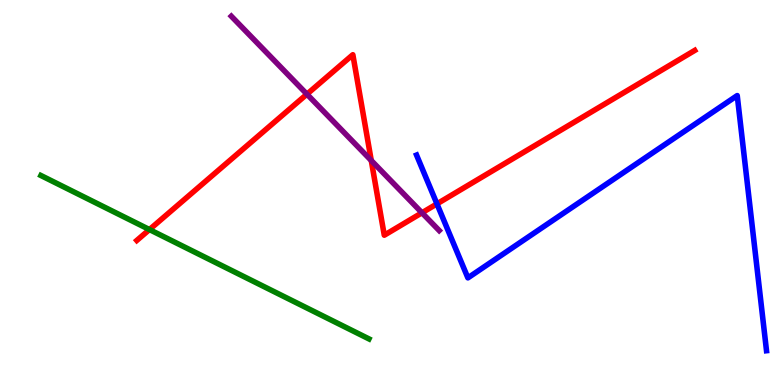[{'lines': ['blue', 'red'], 'intersections': [{'x': 5.64, 'y': 4.7}]}, {'lines': ['green', 'red'], 'intersections': [{'x': 1.93, 'y': 4.04}]}, {'lines': ['purple', 'red'], 'intersections': [{'x': 3.96, 'y': 7.55}, {'x': 4.79, 'y': 5.83}, {'x': 5.44, 'y': 4.47}]}, {'lines': ['blue', 'green'], 'intersections': []}, {'lines': ['blue', 'purple'], 'intersections': []}, {'lines': ['green', 'purple'], 'intersections': []}]